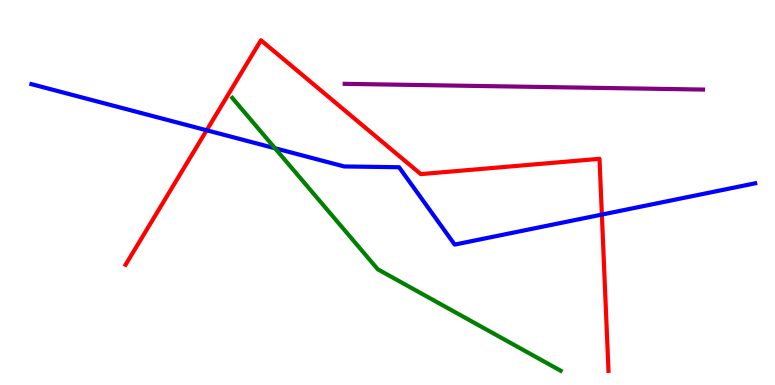[{'lines': ['blue', 'red'], 'intersections': [{'x': 2.67, 'y': 6.62}, {'x': 7.77, 'y': 4.43}]}, {'lines': ['green', 'red'], 'intersections': []}, {'lines': ['purple', 'red'], 'intersections': []}, {'lines': ['blue', 'green'], 'intersections': [{'x': 3.55, 'y': 6.15}]}, {'lines': ['blue', 'purple'], 'intersections': []}, {'lines': ['green', 'purple'], 'intersections': []}]